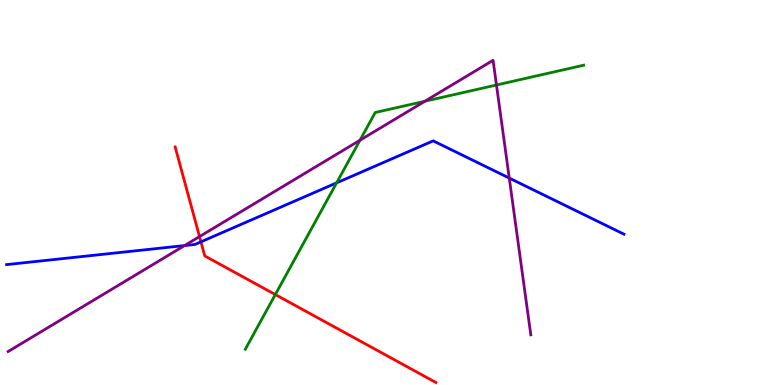[{'lines': ['blue', 'red'], 'intersections': [{'x': 2.59, 'y': 3.72}]}, {'lines': ['green', 'red'], 'intersections': [{'x': 3.55, 'y': 2.35}]}, {'lines': ['purple', 'red'], 'intersections': [{'x': 2.57, 'y': 3.85}]}, {'lines': ['blue', 'green'], 'intersections': [{'x': 4.34, 'y': 5.25}]}, {'lines': ['blue', 'purple'], 'intersections': [{'x': 2.38, 'y': 3.62}, {'x': 6.57, 'y': 5.37}]}, {'lines': ['green', 'purple'], 'intersections': [{'x': 4.65, 'y': 6.36}, {'x': 5.48, 'y': 7.37}, {'x': 6.41, 'y': 7.79}]}]